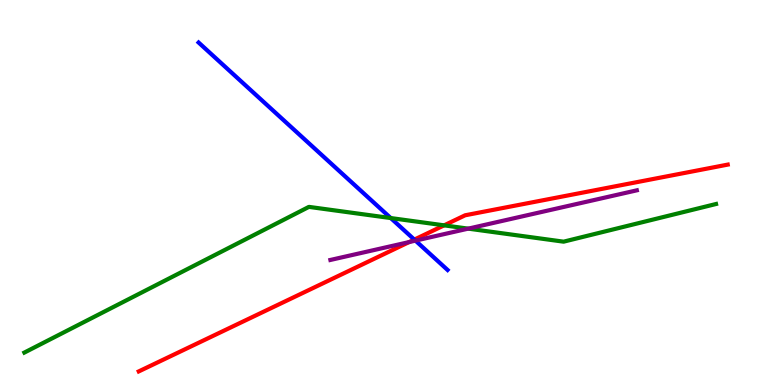[{'lines': ['blue', 'red'], 'intersections': [{'x': 5.35, 'y': 3.78}]}, {'lines': ['green', 'red'], 'intersections': [{'x': 5.73, 'y': 4.15}]}, {'lines': ['purple', 'red'], 'intersections': [{'x': 5.28, 'y': 3.71}]}, {'lines': ['blue', 'green'], 'intersections': [{'x': 5.04, 'y': 4.34}]}, {'lines': ['blue', 'purple'], 'intersections': [{'x': 5.36, 'y': 3.75}]}, {'lines': ['green', 'purple'], 'intersections': [{'x': 6.04, 'y': 4.06}]}]